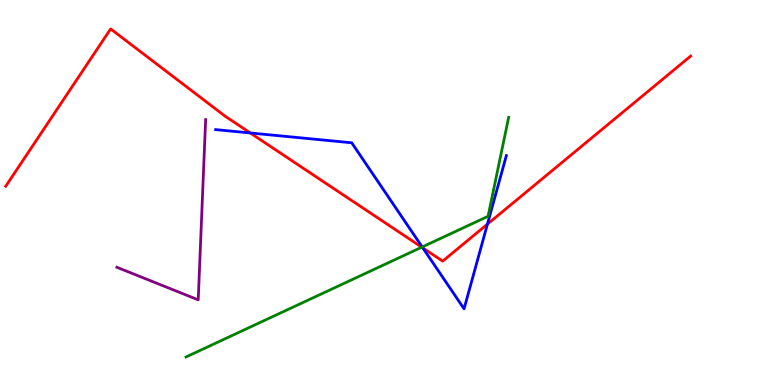[{'lines': ['blue', 'red'], 'intersections': [{'x': 3.23, 'y': 6.55}, {'x': 5.46, 'y': 3.56}, {'x': 6.29, 'y': 4.18}]}, {'lines': ['green', 'red'], 'intersections': [{'x': 5.44, 'y': 3.58}]}, {'lines': ['purple', 'red'], 'intersections': []}, {'lines': ['blue', 'green'], 'intersections': [{'x': 5.45, 'y': 3.59}]}, {'lines': ['blue', 'purple'], 'intersections': []}, {'lines': ['green', 'purple'], 'intersections': []}]